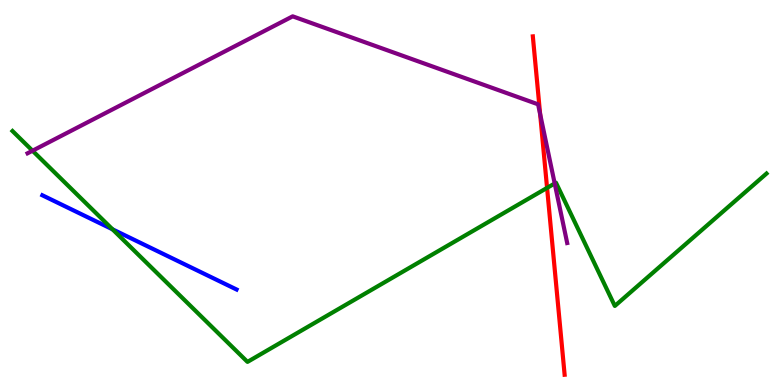[{'lines': ['blue', 'red'], 'intersections': []}, {'lines': ['green', 'red'], 'intersections': [{'x': 7.06, 'y': 5.12}]}, {'lines': ['purple', 'red'], 'intersections': [{'x': 6.97, 'y': 7.04}]}, {'lines': ['blue', 'green'], 'intersections': [{'x': 1.45, 'y': 4.04}]}, {'lines': ['blue', 'purple'], 'intersections': []}, {'lines': ['green', 'purple'], 'intersections': [{'x': 0.42, 'y': 6.09}, {'x': 7.16, 'y': 5.23}]}]